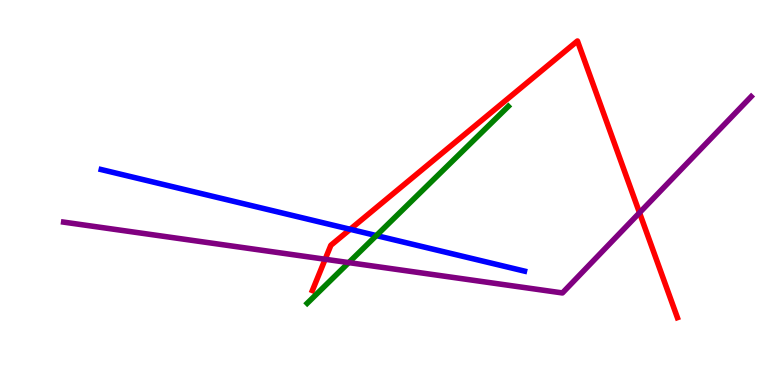[{'lines': ['blue', 'red'], 'intersections': [{'x': 4.52, 'y': 4.04}]}, {'lines': ['green', 'red'], 'intersections': []}, {'lines': ['purple', 'red'], 'intersections': [{'x': 4.2, 'y': 3.27}, {'x': 8.25, 'y': 4.47}]}, {'lines': ['blue', 'green'], 'intersections': [{'x': 4.86, 'y': 3.88}]}, {'lines': ['blue', 'purple'], 'intersections': []}, {'lines': ['green', 'purple'], 'intersections': [{'x': 4.5, 'y': 3.18}]}]